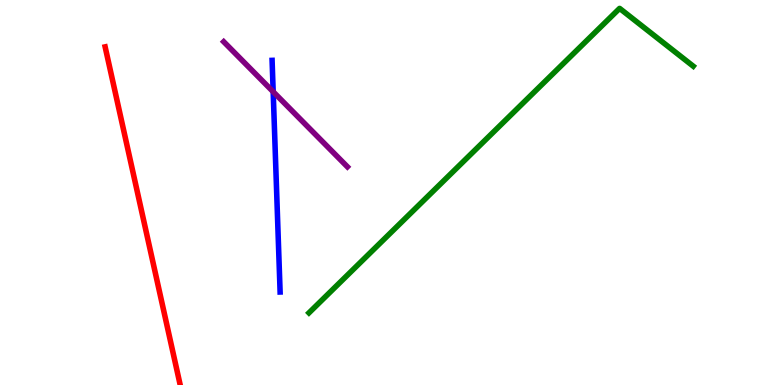[{'lines': ['blue', 'red'], 'intersections': []}, {'lines': ['green', 'red'], 'intersections': []}, {'lines': ['purple', 'red'], 'intersections': []}, {'lines': ['blue', 'green'], 'intersections': []}, {'lines': ['blue', 'purple'], 'intersections': [{'x': 3.52, 'y': 7.62}]}, {'lines': ['green', 'purple'], 'intersections': []}]